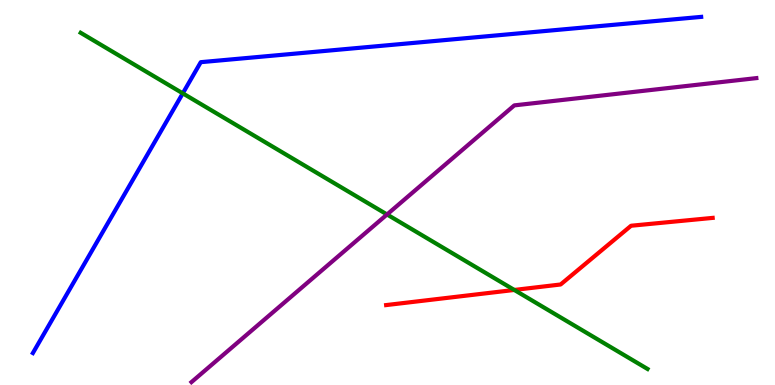[{'lines': ['blue', 'red'], 'intersections': []}, {'lines': ['green', 'red'], 'intersections': [{'x': 6.64, 'y': 2.47}]}, {'lines': ['purple', 'red'], 'intersections': []}, {'lines': ['blue', 'green'], 'intersections': [{'x': 2.36, 'y': 7.58}]}, {'lines': ['blue', 'purple'], 'intersections': []}, {'lines': ['green', 'purple'], 'intersections': [{'x': 4.99, 'y': 4.43}]}]